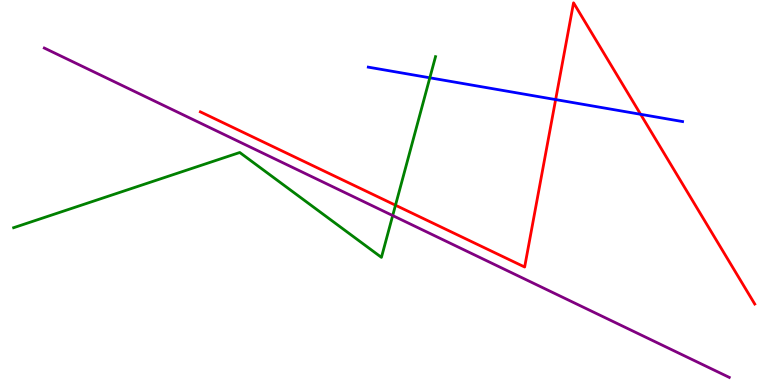[{'lines': ['blue', 'red'], 'intersections': [{'x': 7.17, 'y': 7.41}, {'x': 8.27, 'y': 7.03}]}, {'lines': ['green', 'red'], 'intersections': [{'x': 5.1, 'y': 4.67}]}, {'lines': ['purple', 'red'], 'intersections': []}, {'lines': ['blue', 'green'], 'intersections': [{'x': 5.55, 'y': 7.98}]}, {'lines': ['blue', 'purple'], 'intersections': []}, {'lines': ['green', 'purple'], 'intersections': [{'x': 5.07, 'y': 4.4}]}]